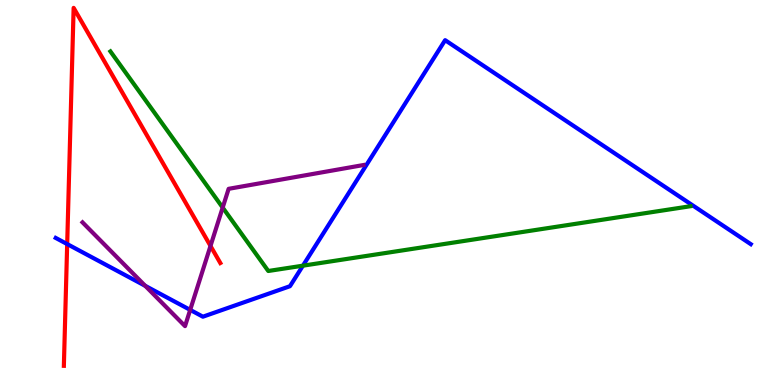[{'lines': ['blue', 'red'], 'intersections': [{'x': 0.867, 'y': 3.66}]}, {'lines': ['green', 'red'], 'intersections': []}, {'lines': ['purple', 'red'], 'intersections': [{'x': 2.72, 'y': 3.61}]}, {'lines': ['blue', 'green'], 'intersections': [{'x': 3.91, 'y': 3.1}]}, {'lines': ['blue', 'purple'], 'intersections': [{'x': 1.87, 'y': 2.58}, {'x': 2.45, 'y': 1.95}]}, {'lines': ['green', 'purple'], 'intersections': [{'x': 2.87, 'y': 4.61}]}]